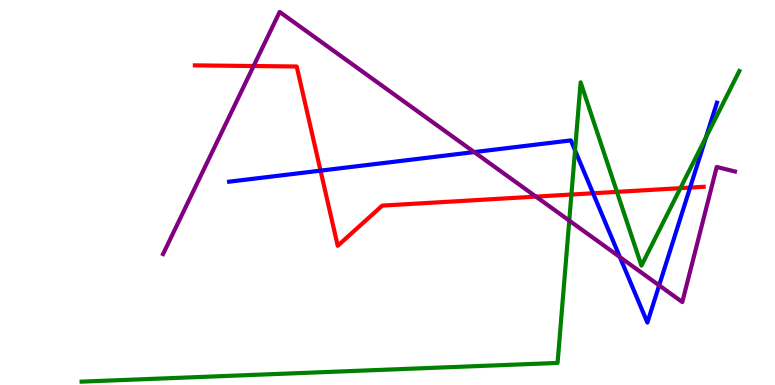[{'lines': ['blue', 'red'], 'intersections': [{'x': 4.14, 'y': 5.57}, {'x': 7.65, 'y': 4.98}, {'x': 8.9, 'y': 5.13}]}, {'lines': ['green', 'red'], 'intersections': [{'x': 7.37, 'y': 4.95}, {'x': 7.96, 'y': 5.02}, {'x': 8.78, 'y': 5.11}]}, {'lines': ['purple', 'red'], 'intersections': [{'x': 3.27, 'y': 8.29}, {'x': 6.92, 'y': 4.89}]}, {'lines': ['blue', 'green'], 'intersections': [{'x': 7.42, 'y': 6.09}, {'x': 9.11, 'y': 6.44}]}, {'lines': ['blue', 'purple'], 'intersections': [{'x': 6.12, 'y': 6.05}, {'x': 8.0, 'y': 3.32}, {'x': 8.51, 'y': 2.59}]}, {'lines': ['green', 'purple'], 'intersections': [{'x': 7.35, 'y': 4.27}]}]